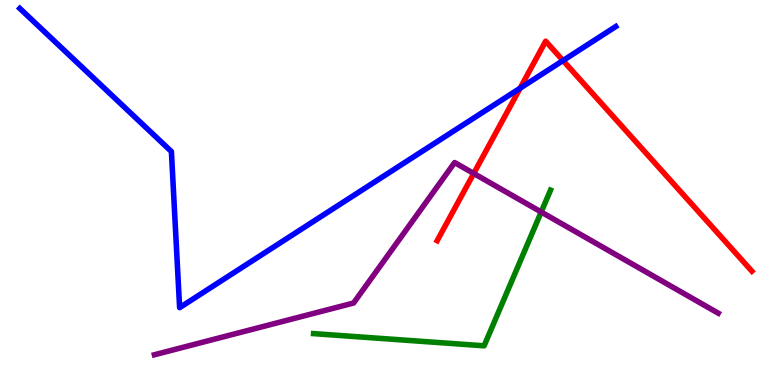[{'lines': ['blue', 'red'], 'intersections': [{'x': 6.71, 'y': 7.71}, {'x': 7.26, 'y': 8.43}]}, {'lines': ['green', 'red'], 'intersections': []}, {'lines': ['purple', 'red'], 'intersections': [{'x': 6.11, 'y': 5.49}]}, {'lines': ['blue', 'green'], 'intersections': []}, {'lines': ['blue', 'purple'], 'intersections': []}, {'lines': ['green', 'purple'], 'intersections': [{'x': 6.98, 'y': 4.49}]}]